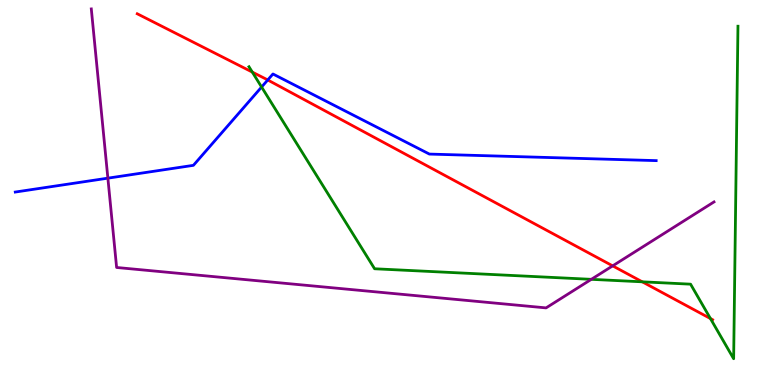[{'lines': ['blue', 'red'], 'intersections': [{'x': 3.45, 'y': 7.92}]}, {'lines': ['green', 'red'], 'intersections': [{'x': 3.26, 'y': 8.13}, {'x': 8.29, 'y': 2.68}, {'x': 9.17, 'y': 1.73}]}, {'lines': ['purple', 'red'], 'intersections': [{'x': 7.91, 'y': 3.09}]}, {'lines': ['blue', 'green'], 'intersections': [{'x': 3.38, 'y': 7.74}]}, {'lines': ['blue', 'purple'], 'intersections': [{'x': 1.39, 'y': 5.37}]}, {'lines': ['green', 'purple'], 'intersections': [{'x': 7.63, 'y': 2.74}]}]